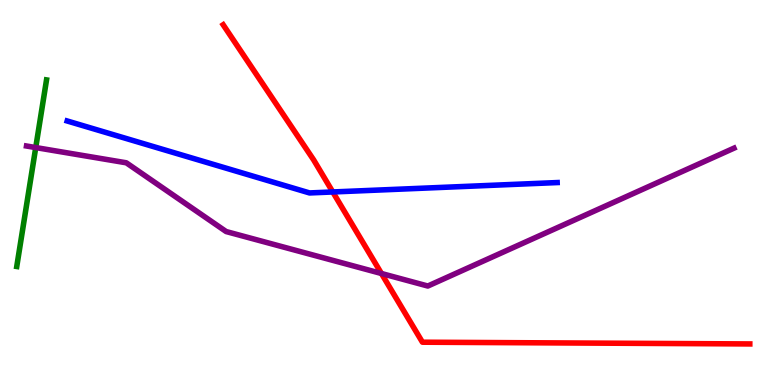[{'lines': ['blue', 'red'], 'intersections': [{'x': 4.29, 'y': 5.01}]}, {'lines': ['green', 'red'], 'intersections': []}, {'lines': ['purple', 'red'], 'intersections': [{'x': 4.92, 'y': 2.9}]}, {'lines': ['blue', 'green'], 'intersections': []}, {'lines': ['blue', 'purple'], 'intersections': []}, {'lines': ['green', 'purple'], 'intersections': [{'x': 0.461, 'y': 6.17}]}]